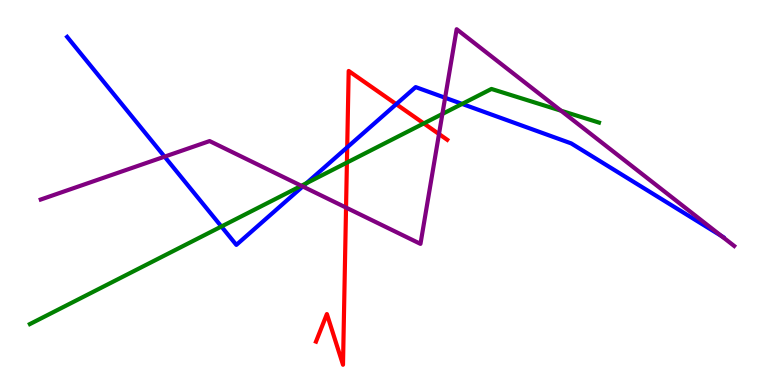[{'lines': ['blue', 'red'], 'intersections': [{'x': 4.48, 'y': 6.17}, {'x': 5.11, 'y': 7.29}]}, {'lines': ['green', 'red'], 'intersections': [{'x': 4.48, 'y': 5.78}, {'x': 5.47, 'y': 6.79}]}, {'lines': ['purple', 'red'], 'intersections': [{'x': 4.47, 'y': 4.61}, {'x': 5.66, 'y': 6.52}]}, {'lines': ['blue', 'green'], 'intersections': [{'x': 2.86, 'y': 4.12}, {'x': 3.95, 'y': 5.24}, {'x': 5.96, 'y': 7.3}]}, {'lines': ['blue', 'purple'], 'intersections': [{'x': 2.12, 'y': 5.93}, {'x': 3.91, 'y': 5.16}, {'x': 5.74, 'y': 7.46}, {'x': 9.31, 'y': 3.87}]}, {'lines': ['green', 'purple'], 'intersections': [{'x': 3.89, 'y': 5.17}, {'x': 5.71, 'y': 7.04}, {'x': 7.24, 'y': 7.12}]}]